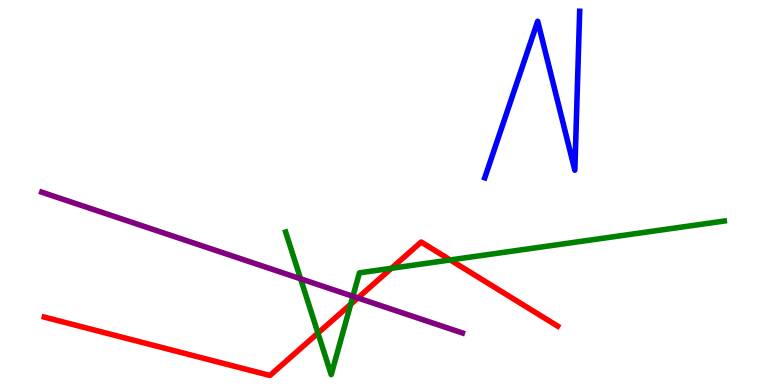[{'lines': ['blue', 'red'], 'intersections': []}, {'lines': ['green', 'red'], 'intersections': [{'x': 4.1, 'y': 1.35}, {'x': 4.53, 'y': 2.1}, {'x': 5.05, 'y': 3.03}, {'x': 5.81, 'y': 3.25}]}, {'lines': ['purple', 'red'], 'intersections': [{'x': 4.62, 'y': 2.26}]}, {'lines': ['blue', 'green'], 'intersections': []}, {'lines': ['blue', 'purple'], 'intersections': []}, {'lines': ['green', 'purple'], 'intersections': [{'x': 3.88, 'y': 2.76}, {'x': 4.55, 'y': 2.3}]}]